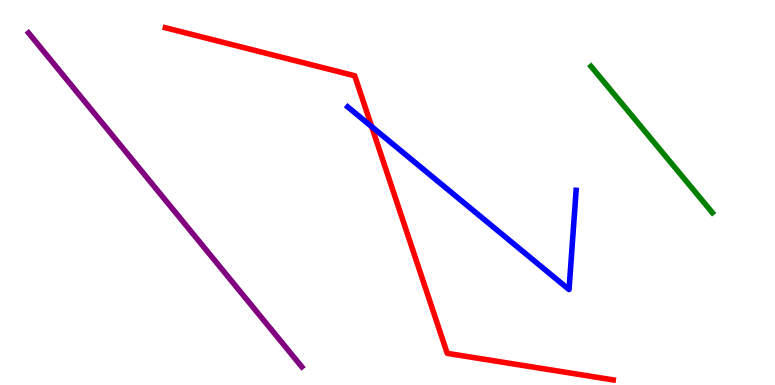[{'lines': ['blue', 'red'], 'intersections': [{'x': 4.8, 'y': 6.71}]}, {'lines': ['green', 'red'], 'intersections': []}, {'lines': ['purple', 'red'], 'intersections': []}, {'lines': ['blue', 'green'], 'intersections': []}, {'lines': ['blue', 'purple'], 'intersections': []}, {'lines': ['green', 'purple'], 'intersections': []}]